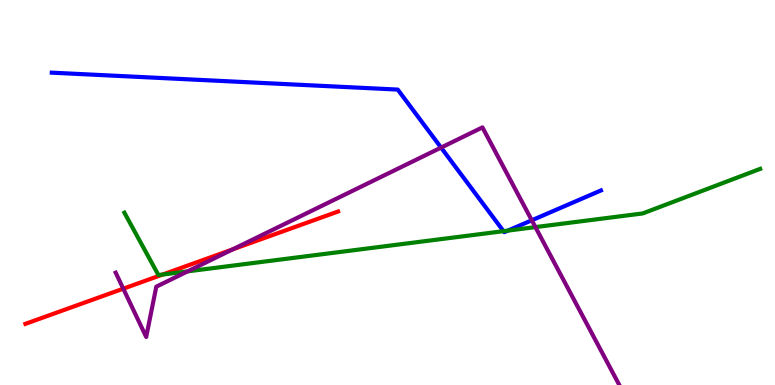[{'lines': ['blue', 'red'], 'intersections': []}, {'lines': ['green', 'red'], 'intersections': [{'x': 2.1, 'y': 2.87}]}, {'lines': ['purple', 'red'], 'intersections': [{'x': 1.59, 'y': 2.5}, {'x': 3.0, 'y': 3.52}]}, {'lines': ['blue', 'green'], 'intersections': [{'x': 6.5, 'y': 4.0}, {'x': 6.55, 'y': 4.01}]}, {'lines': ['blue', 'purple'], 'intersections': [{'x': 5.69, 'y': 6.17}, {'x': 6.86, 'y': 4.28}]}, {'lines': ['green', 'purple'], 'intersections': [{'x': 2.42, 'y': 2.95}, {'x': 6.91, 'y': 4.1}]}]